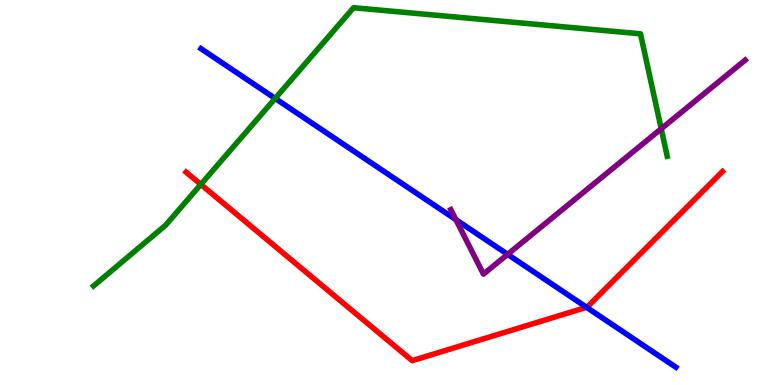[{'lines': ['blue', 'red'], 'intersections': [{'x': 7.57, 'y': 2.02}]}, {'lines': ['green', 'red'], 'intersections': [{'x': 2.59, 'y': 5.21}]}, {'lines': ['purple', 'red'], 'intersections': []}, {'lines': ['blue', 'green'], 'intersections': [{'x': 3.55, 'y': 7.44}]}, {'lines': ['blue', 'purple'], 'intersections': [{'x': 5.88, 'y': 4.29}, {'x': 6.55, 'y': 3.39}]}, {'lines': ['green', 'purple'], 'intersections': [{'x': 8.53, 'y': 6.66}]}]